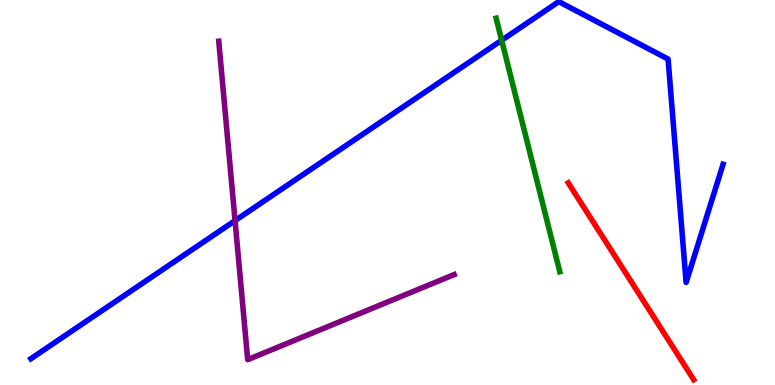[{'lines': ['blue', 'red'], 'intersections': []}, {'lines': ['green', 'red'], 'intersections': []}, {'lines': ['purple', 'red'], 'intersections': []}, {'lines': ['blue', 'green'], 'intersections': [{'x': 6.47, 'y': 8.95}]}, {'lines': ['blue', 'purple'], 'intersections': [{'x': 3.03, 'y': 4.27}]}, {'lines': ['green', 'purple'], 'intersections': []}]